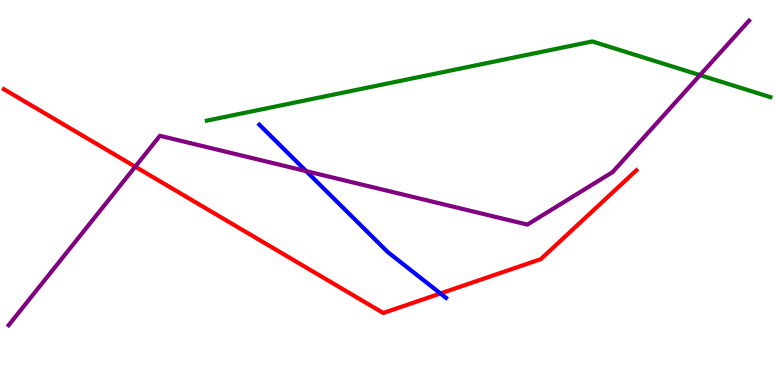[{'lines': ['blue', 'red'], 'intersections': [{'x': 5.68, 'y': 2.38}]}, {'lines': ['green', 'red'], 'intersections': []}, {'lines': ['purple', 'red'], 'intersections': [{'x': 1.75, 'y': 5.67}]}, {'lines': ['blue', 'green'], 'intersections': []}, {'lines': ['blue', 'purple'], 'intersections': [{'x': 3.95, 'y': 5.56}]}, {'lines': ['green', 'purple'], 'intersections': [{'x': 9.03, 'y': 8.05}]}]